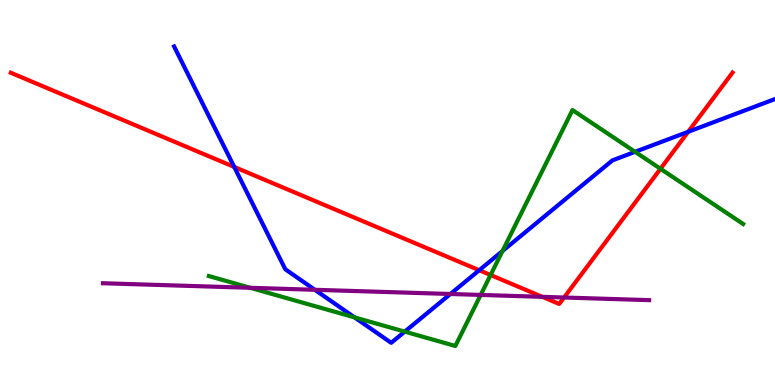[{'lines': ['blue', 'red'], 'intersections': [{'x': 3.02, 'y': 5.66}, {'x': 6.18, 'y': 2.98}, {'x': 8.88, 'y': 6.58}]}, {'lines': ['green', 'red'], 'intersections': [{'x': 6.33, 'y': 2.86}, {'x': 8.52, 'y': 5.62}]}, {'lines': ['purple', 'red'], 'intersections': [{'x': 7.0, 'y': 2.29}, {'x': 7.28, 'y': 2.27}]}, {'lines': ['blue', 'green'], 'intersections': [{'x': 4.58, 'y': 1.76}, {'x': 5.22, 'y': 1.39}, {'x': 6.48, 'y': 3.48}, {'x': 8.19, 'y': 6.06}]}, {'lines': ['blue', 'purple'], 'intersections': [{'x': 4.06, 'y': 2.47}, {'x': 5.81, 'y': 2.36}]}, {'lines': ['green', 'purple'], 'intersections': [{'x': 3.23, 'y': 2.52}, {'x': 6.2, 'y': 2.34}]}]